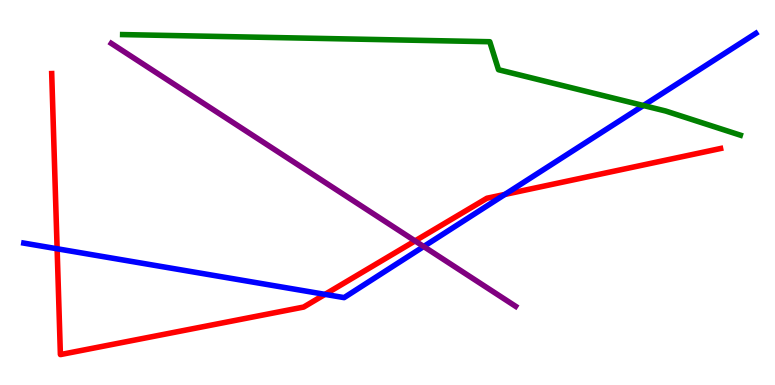[{'lines': ['blue', 'red'], 'intersections': [{'x': 0.737, 'y': 3.54}, {'x': 4.19, 'y': 2.35}, {'x': 6.51, 'y': 4.95}]}, {'lines': ['green', 'red'], 'intersections': []}, {'lines': ['purple', 'red'], 'intersections': [{'x': 5.36, 'y': 3.74}]}, {'lines': ['blue', 'green'], 'intersections': [{'x': 8.3, 'y': 7.26}]}, {'lines': ['blue', 'purple'], 'intersections': [{'x': 5.47, 'y': 3.6}]}, {'lines': ['green', 'purple'], 'intersections': []}]